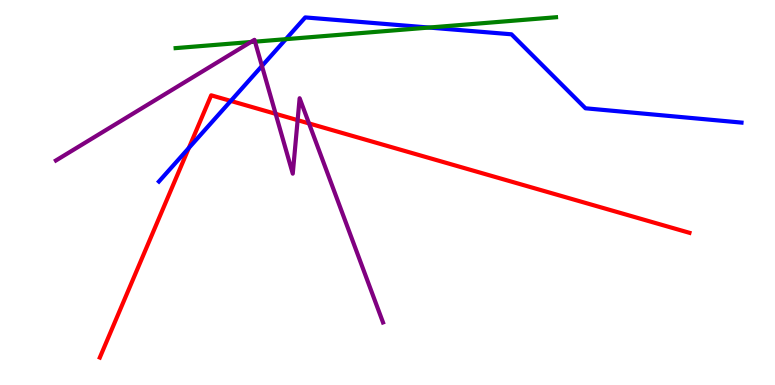[{'lines': ['blue', 'red'], 'intersections': [{'x': 2.44, 'y': 6.16}, {'x': 2.98, 'y': 7.38}]}, {'lines': ['green', 'red'], 'intersections': []}, {'lines': ['purple', 'red'], 'intersections': [{'x': 3.56, 'y': 7.04}, {'x': 3.84, 'y': 6.88}, {'x': 3.99, 'y': 6.79}]}, {'lines': ['blue', 'green'], 'intersections': [{'x': 3.69, 'y': 8.98}, {'x': 5.54, 'y': 9.28}]}, {'lines': ['blue', 'purple'], 'intersections': [{'x': 3.38, 'y': 8.29}]}, {'lines': ['green', 'purple'], 'intersections': [{'x': 3.24, 'y': 8.91}, {'x': 3.29, 'y': 8.92}]}]